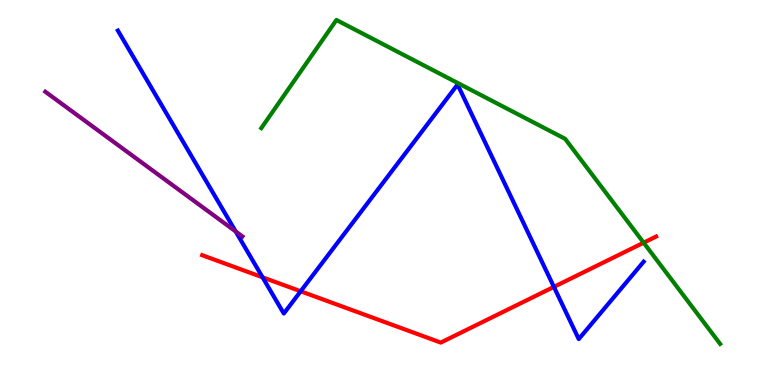[{'lines': ['blue', 'red'], 'intersections': [{'x': 3.39, 'y': 2.8}, {'x': 3.88, 'y': 2.43}, {'x': 7.15, 'y': 2.55}]}, {'lines': ['green', 'red'], 'intersections': [{'x': 8.31, 'y': 3.7}]}, {'lines': ['purple', 'red'], 'intersections': []}, {'lines': ['blue', 'green'], 'intersections': []}, {'lines': ['blue', 'purple'], 'intersections': [{'x': 3.04, 'y': 3.99}]}, {'lines': ['green', 'purple'], 'intersections': []}]